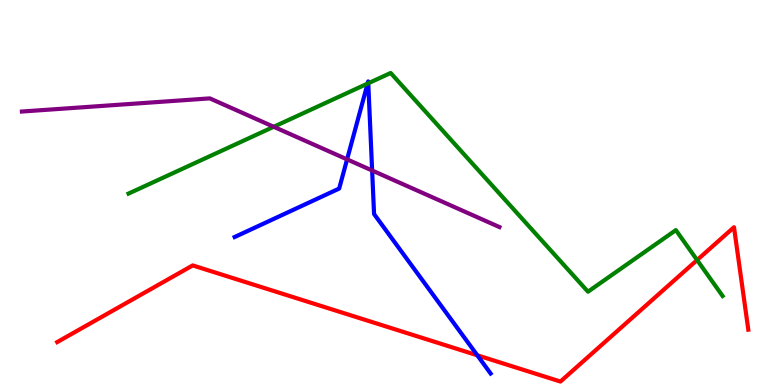[{'lines': ['blue', 'red'], 'intersections': [{'x': 6.16, 'y': 0.772}]}, {'lines': ['green', 'red'], 'intersections': [{'x': 8.99, 'y': 3.25}]}, {'lines': ['purple', 'red'], 'intersections': []}, {'lines': ['blue', 'green'], 'intersections': [{'x': 4.74, 'y': 7.83}, {'x': 4.75, 'y': 7.84}]}, {'lines': ['blue', 'purple'], 'intersections': [{'x': 4.48, 'y': 5.86}, {'x': 4.8, 'y': 5.57}]}, {'lines': ['green', 'purple'], 'intersections': [{'x': 3.53, 'y': 6.71}]}]